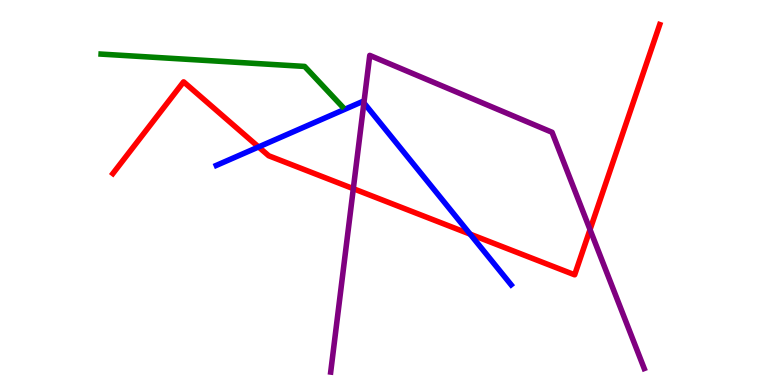[{'lines': ['blue', 'red'], 'intersections': [{'x': 3.34, 'y': 6.18}, {'x': 6.07, 'y': 3.92}]}, {'lines': ['green', 'red'], 'intersections': []}, {'lines': ['purple', 'red'], 'intersections': [{'x': 4.56, 'y': 5.1}, {'x': 7.61, 'y': 4.04}]}, {'lines': ['blue', 'green'], 'intersections': []}, {'lines': ['blue', 'purple'], 'intersections': [{'x': 4.7, 'y': 7.33}]}, {'lines': ['green', 'purple'], 'intersections': []}]